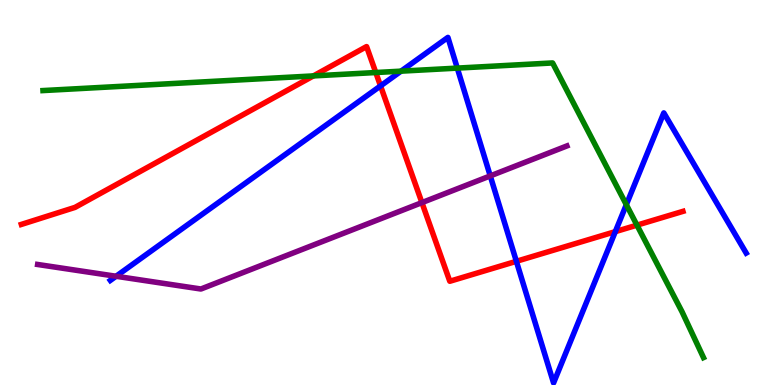[{'lines': ['blue', 'red'], 'intersections': [{'x': 4.91, 'y': 7.77}, {'x': 6.66, 'y': 3.21}, {'x': 7.94, 'y': 3.98}]}, {'lines': ['green', 'red'], 'intersections': [{'x': 4.04, 'y': 8.03}, {'x': 4.85, 'y': 8.12}, {'x': 8.22, 'y': 4.15}]}, {'lines': ['purple', 'red'], 'intersections': [{'x': 5.44, 'y': 4.74}]}, {'lines': ['blue', 'green'], 'intersections': [{'x': 5.17, 'y': 8.15}, {'x': 5.9, 'y': 8.23}, {'x': 8.08, 'y': 4.68}]}, {'lines': ['blue', 'purple'], 'intersections': [{'x': 1.5, 'y': 2.82}, {'x': 6.33, 'y': 5.43}]}, {'lines': ['green', 'purple'], 'intersections': []}]